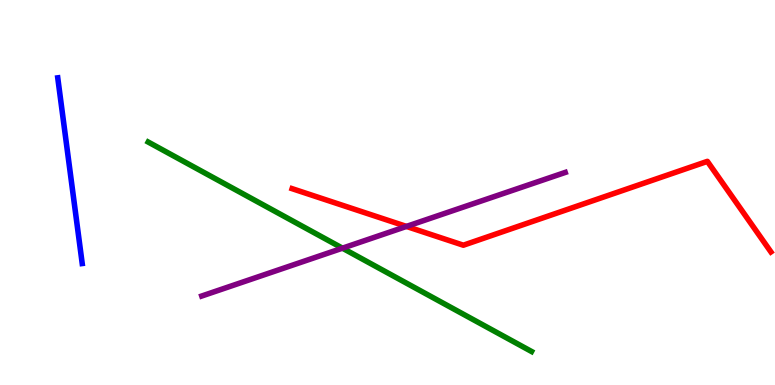[{'lines': ['blue', 'red'], 'intersections': []}, {'lines': ['green', 'red'], 'intersections': []}, {'lines': ['purple', 'red'], 'intersections': [{'x': 5.24, 'y': 4.12}]}, {'lines': ['blue', 'green'], 'intersections': []}, {'lines': ['blue', 'purple'], 'intersections': []}, {'lines': ['green', 'purple'], 'intersections': [{'x': 4.42, 'y': 3.55}]}]